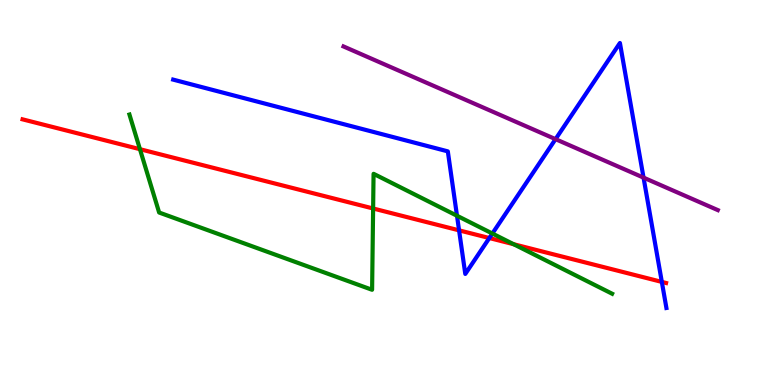[{'lines': ['blue', 'red'], 'intersections': [{'x': 5.92, 'y': 4.02}, {'x': 6.31, 'y': 3.82}, {'x': 8.54, 'y': 2.68}]}, {'lines': ['green', 'red'], 'intersections': [{'x': 1.81, 'y': 6.12}, {'x': 4.81, 'y': 4.58}, {'x': 6.63, 'y': 3.66}]}, {'lines': ['purple', 'red'], 'intersections': []}, {'lines': ['blue', 'green'], 'intersections': [{'x': 5.9, 'y': 4.4}, {'x': 6.35, 'y': 3.93}]}, {'lines': ['blue', 'purple'], 'intersections': [{'x': 7.17, 'y': 6.39}, {'x': 8.3, 'y': 5.39}]}, {'lines': ['green', 'purple'], 'intersections': []}]